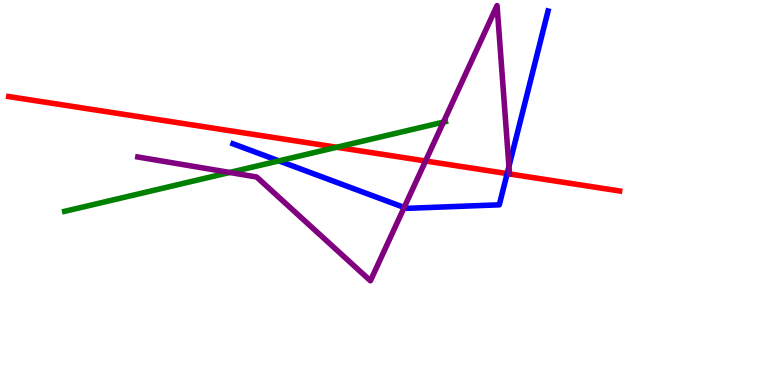[{'lines': ['blue', 'red'], 'intersections': [{'x': 6.54, 'y': 5.49}]}, {'lines': ['green', 'red'], 'intersections': [{'x': 4.34, 'y': 6.18}]}, {'lines': ['purple', 'red'], 'intersections': [{'x': 5.49, 'y': 5.82}]}, {'lines': ['blue', 'green'], 'intersections': [{'x': 3.6, 'y': 5.82}]}, {'lines': ['blue', 'purple'], 'intersections': [{'x': 5.22, 'y': 4.61}, {'x': 6.57, 'y': 5.68}]}, {'lines': ['green', 'purple'], 'intersections': [{'x': 2.96, 'y': 5.52}, {'x': 5.72, 'y': 6.83}]}]